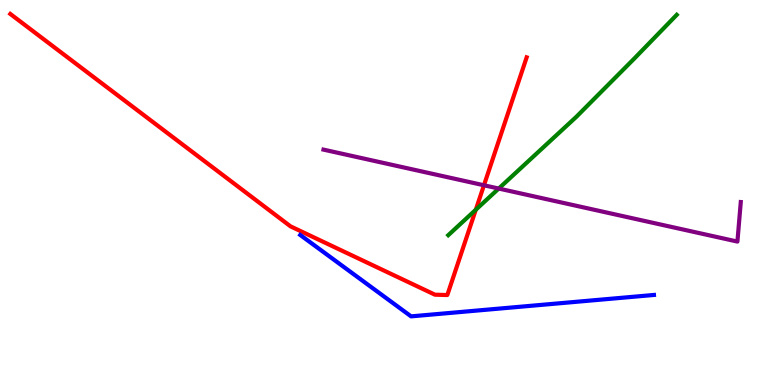[{'lines': ['blue', 'red'], 'intersections': []}, {'lines': ['green', 'red'], 'intersections': [{'x': 6.14, 'y': 4.55}]}, {'lines': ['purple', 'red'], 'intersections': [{'x': 6.24, 'y': 5.19}]}, {'lines': ['blue', 'green'], 'intersections': []}, {'lines': ['blue', 'purple'], 'intersections': []}, {'lines': ['green', 'purple'], 'intersections': [{'x': 6.44, 'y': 5.1}]}]